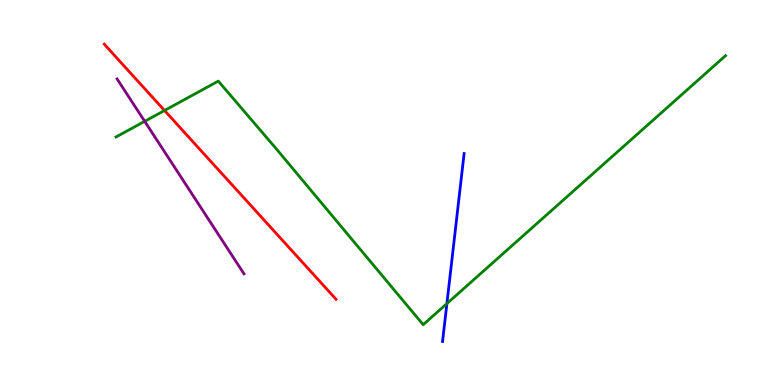[{'lines': ['blue', 'red'], 'intersections': []}, {'lines': ['green', 'red'], 'intersections': [{'x': 2.12, 'y': 7.13}]}, {'lines': ['purple', 'red'], 'intersections': []}, {'lines': ['blue', 'green'], 'intersections': [{'x': 5.77, 'y': 2.11}]}, {'lines': ['blue', 'purple'], 'intersections': []}, {'lines': ['green', 'purple'], 'intersections': [{'x': 1.87, 'y': 6.85}]}]